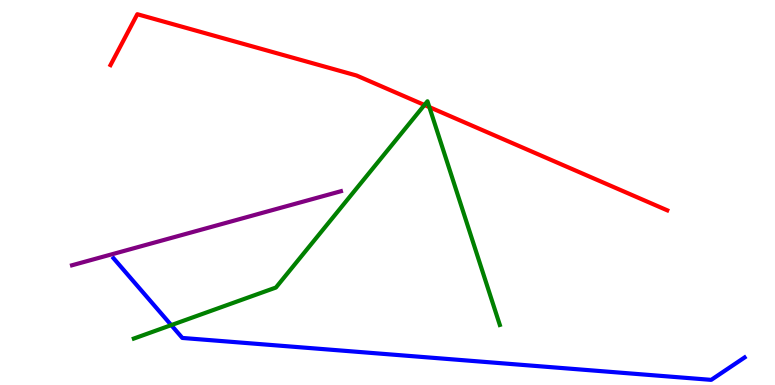[{'lines': ['blue', 'red'], 'intersections': []}, {'lines': ['green', 'red'], 'intersections': [{'x': 5.48, 'y': 7.27}, {'x': 5.54, 'y': 7.22}]}, {'lines': ['purple', 'red'], 'intersections': []}, {'lines': ['blue', 'green'], 'intersections': [{'x': 2.21, 'y': 1.56}]}, {'lines': ['blue', 'purple'], 'intersections': []}, {'lines': ['green', 'purple'], 'intersections': []}]